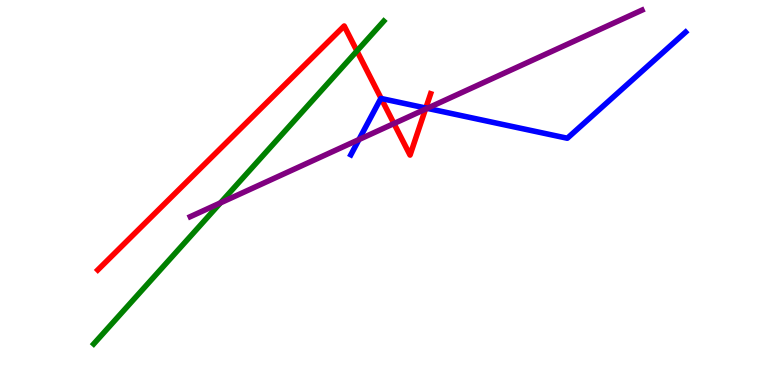[{'lines': ['blue', 'red'], 'intersections': [{'x': 4.92, 'y': 7.44}, {'x': 5.49, 'y': 7.19}]}, {'lines': ['green', 'red'], 'intersections': [{'x': 4.61, 'y': 8.68}]}, {'lines': ['purple', 'red'], 'intersections': [{'x': 5.08, 'y': 6.79}, {'x': 5.49, 'y': 7.17}]}, {'lines': ['blue', 'green'], 'intersections': []}, {'lines': ['blue', 'purple'], 'intersections': [{'x': 4.63, 'y': 6.38}, {'x': 5.51, 'y': 7.19}]}, {'lines': ['green', 'purple'], 'intersections': [{'x': 2.84, 'y': 4.73}]}]